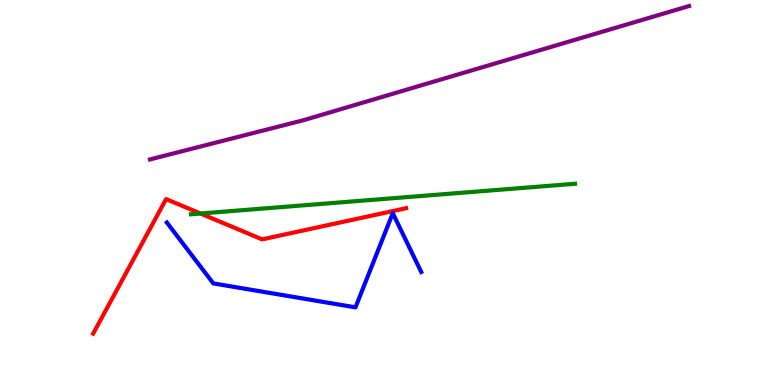[{'lines': ['blue', 'red'], 'intersections': []}, {'lines': ['green', 'red'], 'intersections': [{'x': 2.59, 'y': 4.45}]}, {'lines': ['purple', 'red'], 'intersections': []}, {'lines': ['blue', 'green'], 'intersections': []}, {'lines': ['blue', 'purple'], 'intersections': []}, {'lines': ['green', 'purple'], 'intersections': []}]